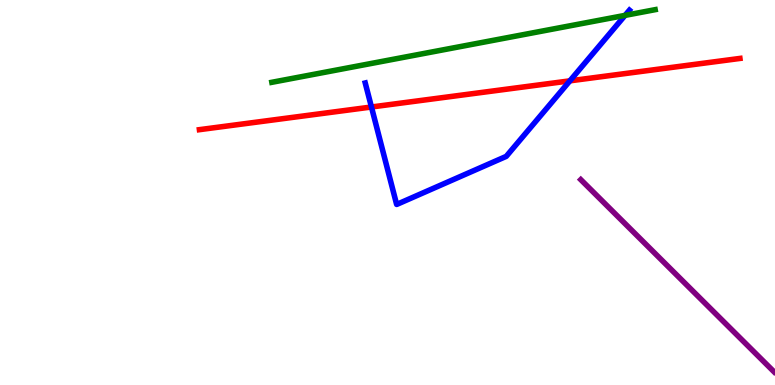[{'lines': ['blue', 'red'], 'intersections': [{'x': 4.79, 'y': 7.22}, {'x': 7.35, 'y': 7.9}]}, {'lines': ['green', 'red'], 'intersections': []}, {'lines': ['purple', 'red'], 'intersections': []}, {'lines': ['blue', 'green'], 'intersections': [{'x': 8.07, 'y': 9.6}]}, {'lines': ['blue', 'purple'], 'intersections': []}, {'lines': ['green', 'purple'], 'intersections': []}]